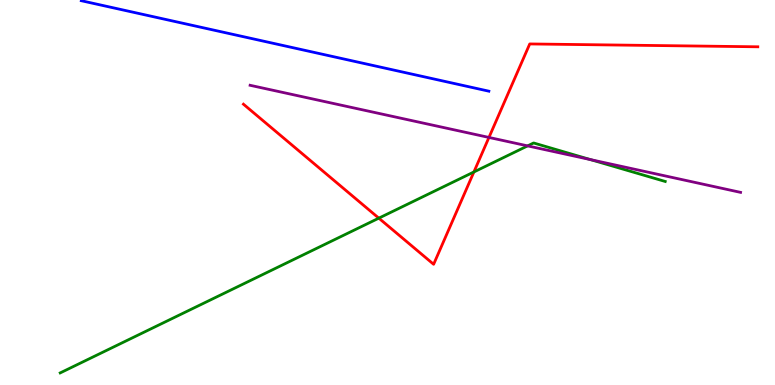[{'lines': ['blue', 'red'], 'intersections': []}, {'lines': ['green', 'red'], 'intersections': [{'x': 4.89, 'y': 4.33}, {'x': 6.11, 'y': 5.53}]}, {'lines': ['purple', 'red'], 'intersections': [{'x': 6.31, 'y': 6.43}]}, {'lines': ['blue', 'green'], 'intersections': []}, {'lines': ['blue', 'purple'], 'intersections': []}, {'lines': ['green', 'purple'], 'intersections': [{'x': 6.81, 'y': 6.21}, {'x': 7.62, 'y': 5.85}]}]